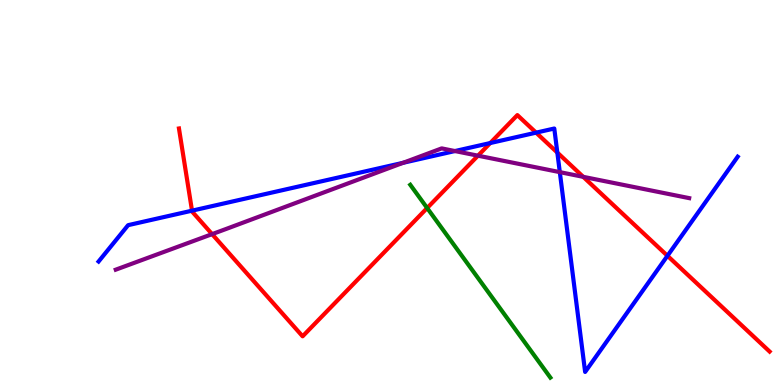[{'lines': ['blue', 'red'], 'intersections': [{'x': 2.48, 'y': 4.53}, {'x': 6.33, 'y': 6.28}, {'x': 6.92, 'y': 6.55}, {'x': 7.19, 'y': 6.04}, {'x': 8.61, 'y': 3.36}]}, {'lines': ['green', 'red'], 'intersections': [{'x': 5.51, 'y': 4.6}]}, {'lines': ['purple', 'red'], 'intersections': [{'x': 2.74, 'y': 3.92}, {'x': 6.17, 'y': 5.96}, {'x': 7.53, 'y': 5.41}]}, {'lines': ['blue', 'green'], 'intersections': []}, {'lines': ['blue', 'purple'], 'intersections': [{'x': 5.2, 'y': 5.77}, {'x': 5.87, 'y': 6.08}, {'x': 7.22, 'y': 5.53}]}, {'lines': ['green', 'purple'], 'intersections': []}]